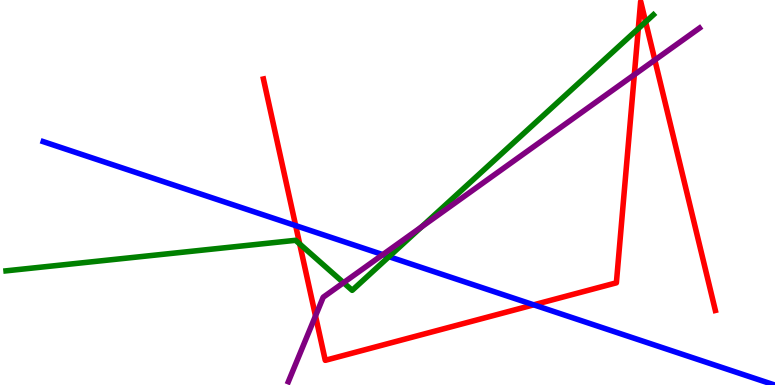[{'lines': ['blue', 'red'], 'intersections': [{'x': 3.81, 'y': 4.14}, {'x': 6.89, 'y': 2.08}]}, {'lines': ['green', 'red'], 'intersections': [{'x': 3.87, 'y': 3.66}, {'x': 8.24, 'y': 9.26}, {'x': 8.33, 'y': 9.43}]}, {'lines': ['purple', 'red'], 'intersections': [{'x': 4.07, 'y': 1.79}, {'x': 8.18, 'y': 8.06}, {'x': 8.45, 'y': 8.44}]}, {'lines': ['blue', 'green'], 'intersections': [{'x': 5.02, 'y': 3.33}]}, {'lines': ['blue', 'purple'], 'intersections': [{'x': 4.94, 'y': 3.39}]}, {'lines': ['green', 'purple'], 'intersections': [{'x': 4.43, 'y': 2.66}, {'x': 5.44, 'y': 4.11}]}]